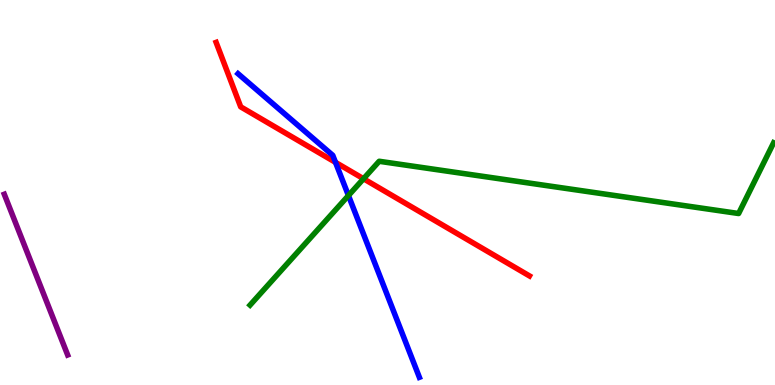[{'lines': ['blue', 'red'], 'intersections': [{'x': 4.33, 'y': 5.78}]}, {'lines': ['green', 'red'], 'intersections': [{'x': 4.69, 'y': 5.36}]}, {'lines': ['purple', 'red'], 'intersections': []}, {'lines': ['blue', 'green'], 'intersections': [{'x': 4.5, 'y': 4.92}]}, {'lines': ['blue', 'purple'], 'intersections': []}, {'lines': ['green', 'purple'], 'intersections': []}]